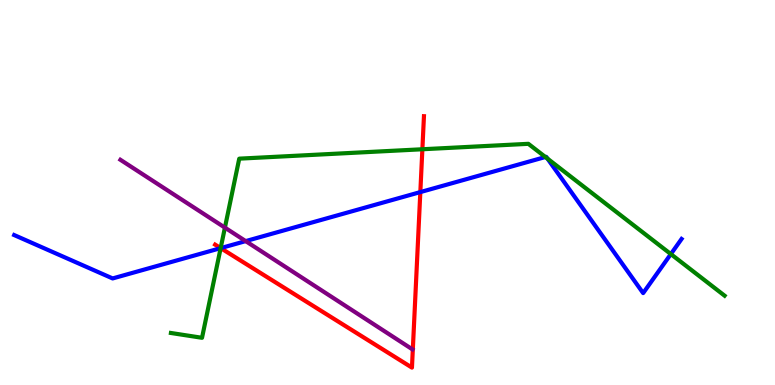[{'lines': ['blue', 'red'], 'intersections': [{'x': 2.85, 'y': 3.56}, {'x': 5.42, 'y': 5.01}]}, {'lines': ['green', 'red'], 'intersections': [{'x': 2.85, 'y': 3.56}, {'x': 5.45, 'y': 6.12}]}, {'lines': ['purple', 'red'], 'intersections': []}, {'lines': ['blue', 'green'], 'intersections': [{'x': 2.85, 'y': 3.56}, {'x': 7.04, 'y': 5.92}, {'x': 7.06, 'y': 5.88}, {'x': 8.66, 'y': 3.4}]}, {'lines': ['blue', 'purple'], 'intersections': [{'x': 3.17, 'y': 3.74}]}, {'lines': ['green', 'purple'], 'intersections': [{'x': 2.9, 'y': 4.09}]}]